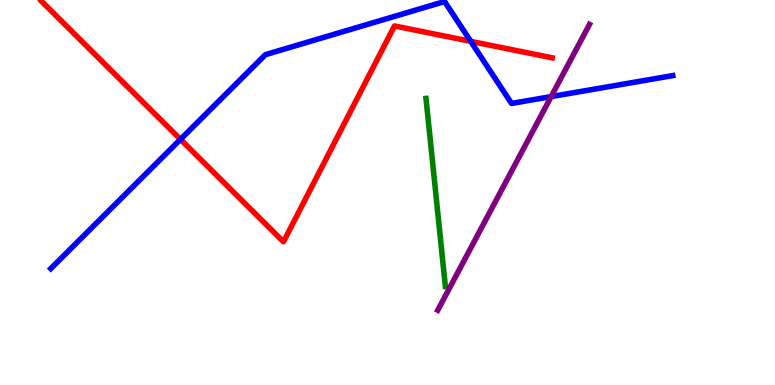[{'lines': ['blue', 'red'], 'intersections': [{'x': 2.33, 'y': 6.38}, {'x': 6.07, 'y': 8.93}]}, {'lines': ['green', 'red'], 'intersections': []}, {'lines': ['purple', 'red'], 'intersections': []}, {'lines': ['blue', 'green'], 'intersections': []}, {'lines': ['blue', 'purple'], 'intersections': [{'x': 7.11, 'y': 7.49}]}, {'lines': ['green', 'purple'], 'intersections': []}]